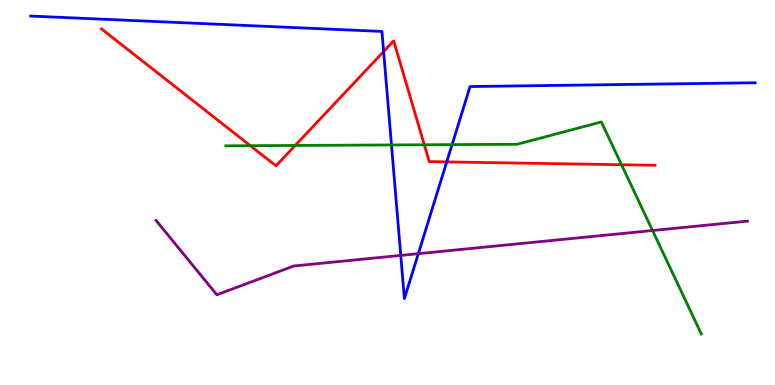[{'lines': ['blue', 'red'], 'intersections': [{'x': 4.95, 'y': 8.66}, {'x': 5.76, 'y': 5.79}]}, {'lines': ['green', 'red'], 'intersections': [{'x': 3.23, 'y': 6.22}, {'x': 3.81, 'y': 6.22}, {'x': 5.47, 'y': 6.24}, {'x': 8.02, 'y': 5.72}]}, {'lines': ['purple', 'red'], 'intersections': []}, {'lines': ['blue', 'green'], 'intersections': [{'x': 5.05, 'y': 6.24}, {'x': 5.83, 'y': 6.24}]}, {'lines': ['blue', 'purple'], 'intersections': [{'x': 5.17, 'y': 3.37}, {'x': 5.4, 'y': 3.41}]}, {'lines': ['green', 'purple'], 'intersections': [{'x': 8.42, 'y': 4.01}]}]